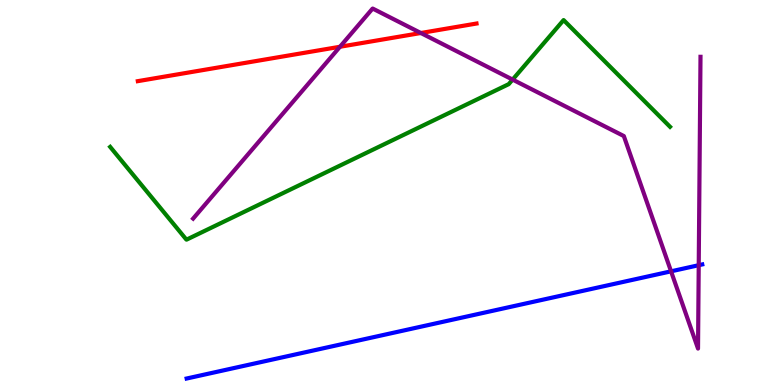[{'lines': ['blue', 'red'], 'intersections': []}, {'lines': ['green', 'red'], 'intersections': []}, {'lines': ['purple', 'red'], 'intersections': [{'x': 4.39, 'y': 8.79}, {'x': 5.43, 'y': 9.14}]}, {'lines': ['blue', 'green'], 'intersections': []}, {'lines': ['blue', 'purple'], 'intersections': [{'x': 8.66, 'y': 2.95}, {'x': 9.02, 'y': 3.11}]}, {'lines': ['green', 'purple'], 'intersections': [{'x': 6.61, 'y': 7.93}]}]